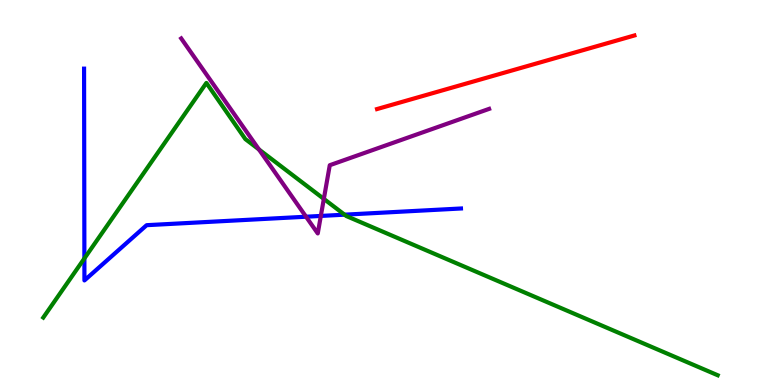[{'lines': ['blue', 'red'], 'intersections': []}, {'lines': ['green', 'red'], 'intersections': []}, {'lines': ['purple', 'red'], 'intersections': []}, {'lines': ['blue', 'green'], 'intersections': [{'x': 1.09, 'y': 3.29}, {'x': 4.45, 'y': 4.42}]}, {'lines': ['blue', 'purple'], 'intersections': [{'x': 3.95, 'y': 4.37}, {'x': 4.14, 'y': 4.39}]}, {'lines': ['green', 'purple'], 'intersections': [{'x': 3.34, 'y': 6.12}, {'x': 4.18, 'y': 4.83}]}]